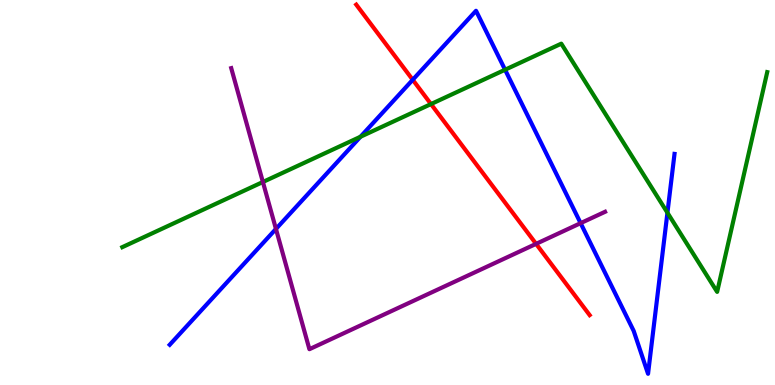[{'lines': ['blue', 'red'], 'intersections': [{'x': 5.33, 'y': 7.93}]}, {'lines': ['green', 'red'], 'intersections': [{'x': 5.56, 'y': 7.3}]}, {'lines': ['purple', 'red'], 'intersections': [{'x': 6.92, 'y': 3.67}]}, {'lines': ['blue', 'green'], 'intersections': [{'x': 4.65, 'y': 6.45}, {'x': 6.52, 'y': 8.19}, {'x': 8.61, 'y': 4.47}]}, {'lines': ['blue', 'purple'], 'intersections': [{'x': 3.56, 'y': 4.05}, {'x': 7.49, 'y': 4.2}]}, {'lines': ['green', 'purple'], 'intersections': [{'x': 3.39, 'y': 5.27}]}]